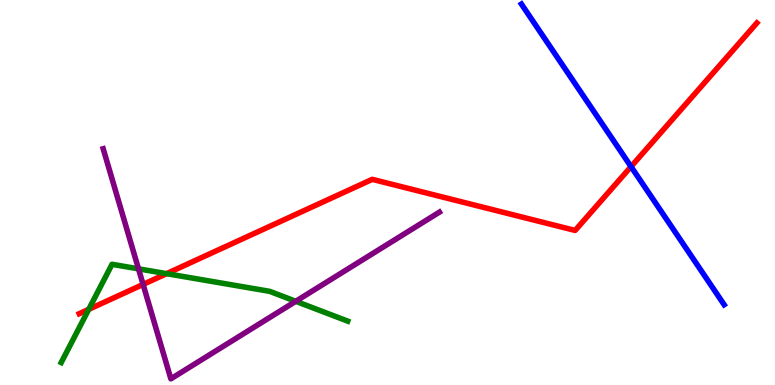[{'lines': ['blue', 'red'], 'intersections': [{'x': 8.14, 'y': 5.67}]}, {'lines': ['green', 'red'], 'intersections': [{'x': 1.14, 'y': 1.96}, {'x': 2.15, 'y': 2.89}]}, {'lines': ['purple', 'red'], 'intersections': [{'x': 1.85, 'y': 2.61}]}, {'lines': ['blue', 'green'], 'intersections': []}, {'lines': ['blue', 'purple'], 'intersections': []}, {'lines': ['green', 'purple'], 'intersections': [{'x': 1.79, 'y': 3.02}, {'x': 3.82, 'y': 2.17}]}]